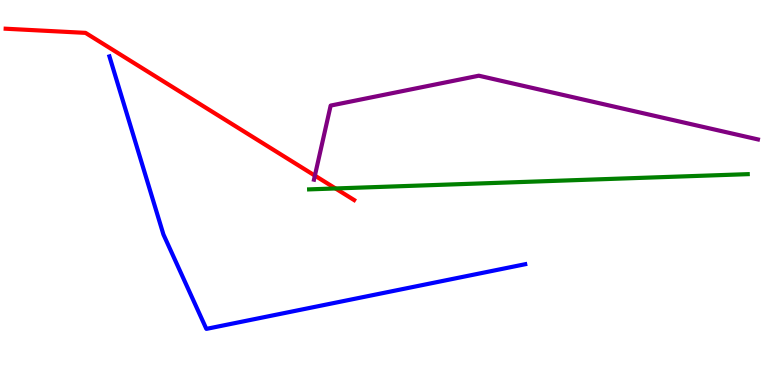[{'lines': ['blue', 'red'], 'intersections': []}, {'lines': ['green', 'red'], 'intersections': [{'x': 4.33, 'y': 5.1}]}, {'lines': ['purple', 'red'], 'intersections': [{'x': 4.06, 'y': 5.44}]}, {'lines': ['blue', 'green'], 'intersections': []}, {'lines': ['blue', 'purple'], 'intersections': []}, {'lines': ['green', 'purple'], 'intersections': []}]